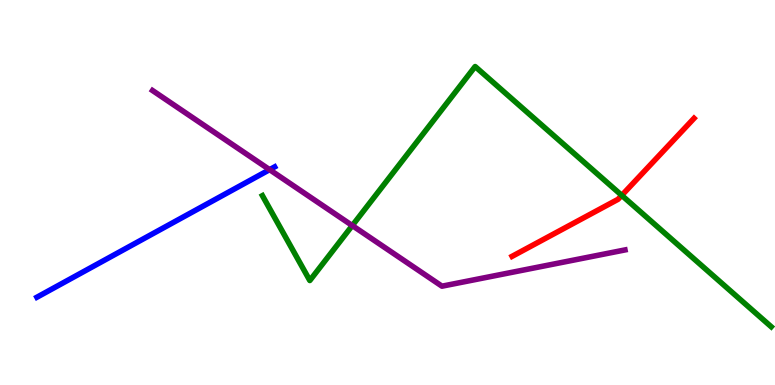[{'lines': ['blue', 'red'], 'intersections': []}, {'lines': ['green', 'red'], 'intersections': [{'x': 8.02, 'y': 4.93}]}, {'lines': ['purple', 'red'], 'intersections': []}, {'lines': ['blue', 'green'], 'intersections': []}, {'lines': ['blue', 'purple'], 'intersections': [{'x': 3.48, 'y': 5.59}]}, {'lines': ['green', 'purple'], 'intersections': [{'x': 4.55, 'y': 4.14}]}]